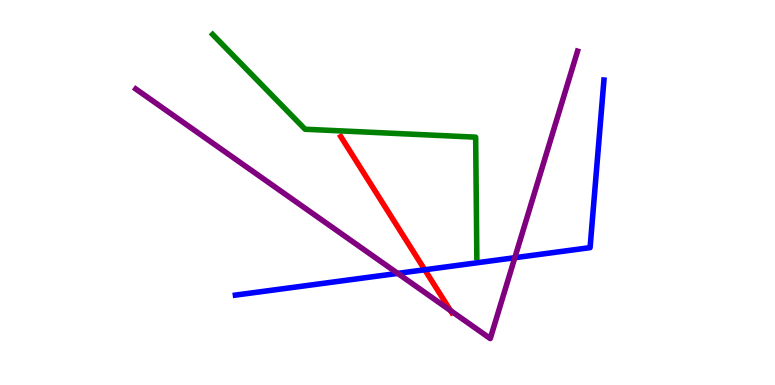[{'lines': ['blue', 'red'], 'intersections': [{'x': 5.48, 'y': 2.99}]}, {'lines': ['green', 'red'], 'intersections': []}, {'lines': ['purple', 'red'], 'intersections': [{'x': 5.81, 'y': 1.93}]}, {'lines': ['blue', 'green'], 'intersections': []}, {'lines': ['blue', 'purple'], 'intersections': [{'x': 5.13, 'y': 2.9}, {'x': 6.64, 'y': 3.31}]}, {'lines': ['green', 'purple'], 'intersections': []}]